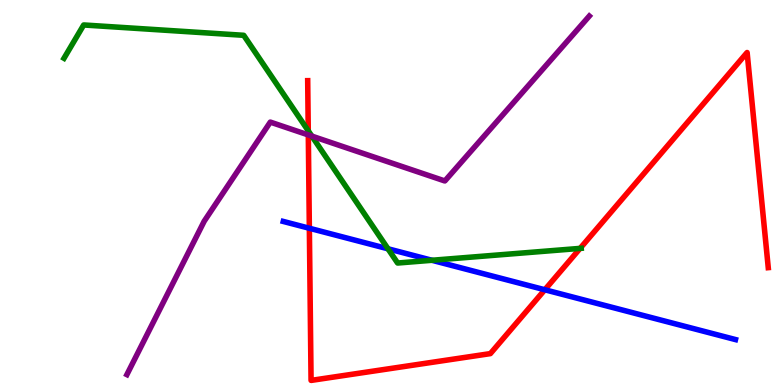[{'lines': ['blue', 'red'], 'intersections': [{'x': 3.99, 'y': 4.07}, {'x': 7.03, 'y': 2.47}]}, {'lines': ['green', 'red'], 'intersections': [{'x': 3.98, 'y': 6.6}, {'x': 7.49, 'y': 3.55}]}, {'lines': ['purple', 'red'], 'intersections': [{'x': 3.98, 'y': 6.5}]}, {'lines': ['blue', 'green'], 'intersections': [{'x': 5.01, 'y': 3.54}, {'x': 5.57, 'y': 3.24}]}, {'lines': ['blue', 'purple'], 'intersections': []}, {'lines': ['green', 'purple'], 'intersections': [{'x': 4.02, 'y': 6.46}]}]